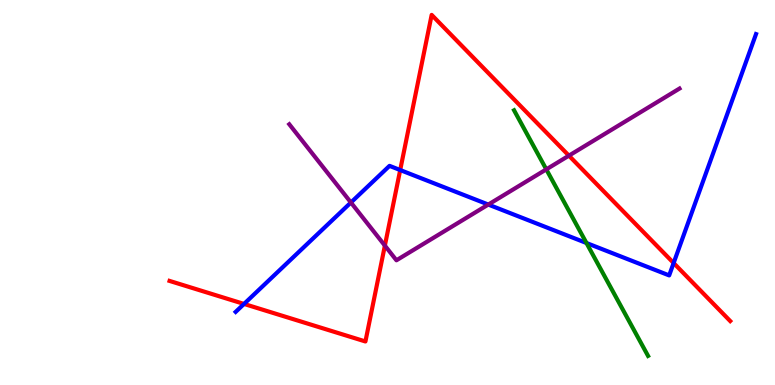[{'lines': ['blue', 'red'], 'intersections': [{'x': 3.15, 'y': 2.11}, {'x': 5.16, 'y': 5.58}, {'x': 8.69, 'y': 3.17}]}, {'lines': ['green', 'red'], 'intersections': []}, {'lines': ['purple', 'red'], 'intersections': [{'x': 4.97, 'y': 3.62}, {'x': 7.34, 'y': 5.96}]}, {'lines': ['blue', 'green'], 'intersections': [{'x': 7.57, 'y': 3.69}]}, {'lines': ['blue', 'purple'], 'intersections': [{'x': 4.53, 'y': 4.74}, {'x': 6.3, 'y': 4.69}]}, {'lines': ['green', 'purple'], 'intersections': [{'x': 7.05, 'y': 5.6}]}]